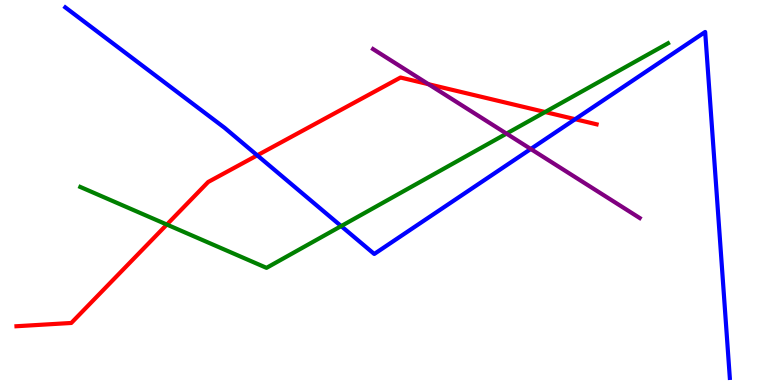[{'lines': ['blue', 'red'], 'intersections': [{'x': 3.32, 'y': 5.97}, {'x': 7.42, 'y': 6.9}]}, {'lines': ['green', 'red'], 'intersections': [{'x': 2.15, 'y': 4.17}, {'x': 7.03, 'y': 7.09}]}, {'lines': ['purple', 'red'], 'intersections': [{'x': 5.53, 'y': 7.81}]}, {'lines': ['blue', 'green'], 'intersections': [{'x': 4.4, 'y': 4.13}]}, {'lines': ['blue', 'purple'], 'intersections': [{'x': 6.85, 'y': 6.13}]}, {'lines': ['green', 'purple'], 'intersections': [{'x': 6.54, 'y': 6.53}]}]